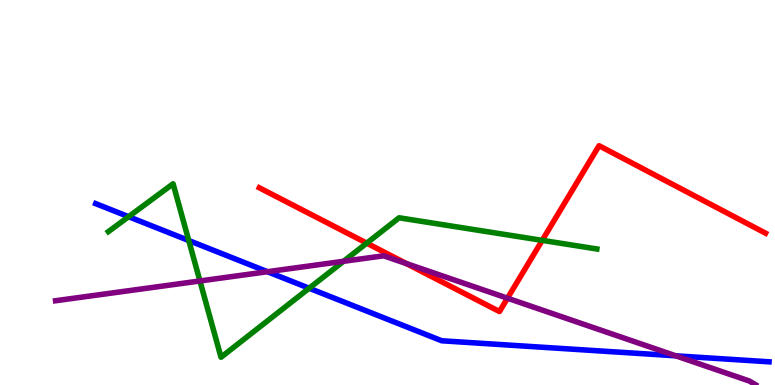[{'lines': ['blue', 'red'], 'intersections': []}, {'lines': ['green', 'red'], 'intersections': [{'x': 4.73, 'y': 3.68}, {'x': 7.0, 'y': 3.76}]}, {'lines': ['purple', 'red'], 'intersections': [{'x': 5.24, 'y': 3.15}, {'x': 6.55, 'y': 2.25}]}, {'lines': ['blue', 'green'], 'intersections': [{'x': 1.66, 'y': 4.37}, {'x': 2.44, 'y': 3.75}, {'x': 3.99, 'y': 2.51}]}, {'lines': ['blue', 'purple'], 'intersections': [{'x': 3.45, 'y': 2.94}, {'x': 8.72, 'y': 0.758}]}, {'lines': ['green', 'purple'], 'intersections': [{'x': 2.58, 'y': 2.7}, {'x': 4.43, 'y': 3.21}]}]